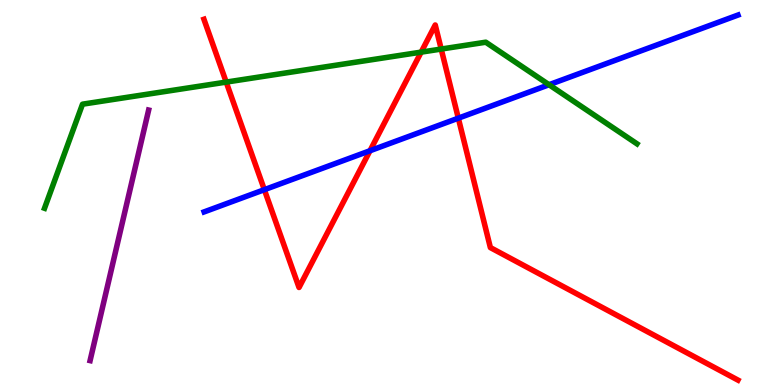[{'lines': ['blue', 'red'], 'intersections': [{'x': 3.41, 'y': 5.07}, {'x': 4.77, 'y': 6.08}, {'x': 5.91, 'y': 6.93}]}, {'lines': ['green', 'red'], 'intersections': [{'x': 2.92, 'y': 7.87}, {'x': 5.43, 'y': 8.65}, {'x': 5.69, 'y': 8.73}]}, {'lines': ['purple', 'red'], 'intersections': []}, {'lines': ['blue', 'green'], 'intersections': [{'x': 7.08, 'y': 7.8}]}, {'lines': ['blue', 'purple'], 'intersections': []}, {'lines': ['green', 'purple'], 'intersections': []}]